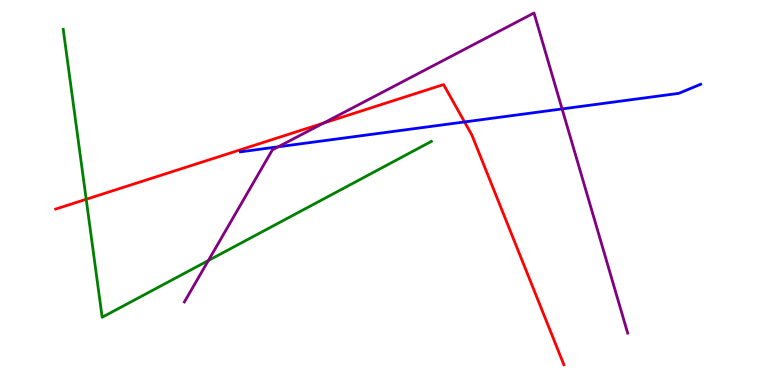[{'lines': ['blue', 'red'], 'intersections': [{'x': 5.99, 'y': 6.83}]}, {'lines': ['green', 'red'], 'intersections': [{'x': 1.11, 'y': 4.82}]}, {'lines': ['purple', 'red'], 'intersections': [{'x': 4.17, 'y': 6.8}]}, {'lines': ['blue', 'green'], 'intersections': []}, {'lines': ['blue', 'purple'], 'intersections': [{'x': 3.59, 'y': 6.19}, {'x': 7.25, 'y': 7.17}]}, {'lines': ['green', 'purple'], 'intersections': [{'x': 2.69, 'y': 3.23}]}]